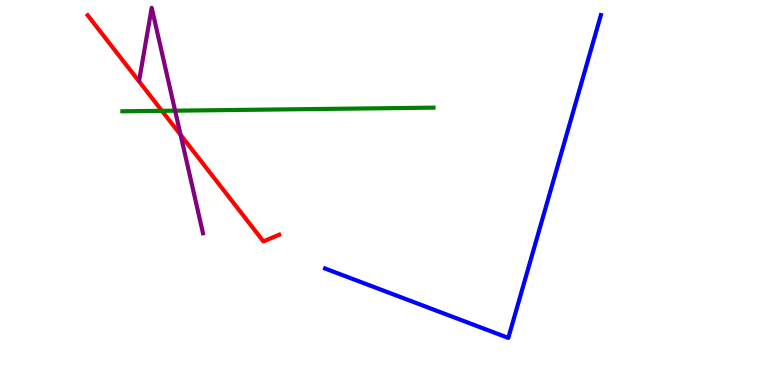[{'lines': ['blue', 'red'], 'intersections': []}, {'lines': ['green', 'red'], 'intersections': [{'x': 2.09, 'y': 7.12}]}, {'lines': ['purple', 'red'], 'intersections': [{'x': 2.33, 'y': 6.5}]}, {'lines': ['blue', 'green'], 'intersections': []}, {'lines': ['blue', 'purple'], 'intersections': []}, {'lines': ['green', 'purple'], 'intersections': [{'x': 2.26, 'y': 7.13}]}]